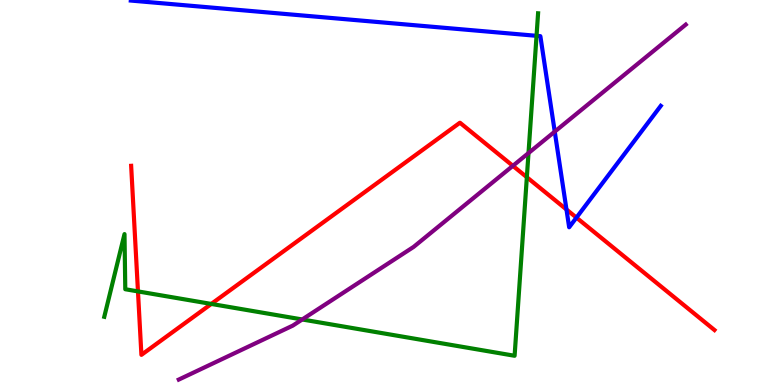[{'lines': ['blue', 'red'], 'intersections': [{'x': 7.31, 'y': 4.56}, {'x': 7.44, 'y': 4.35}]}, {'lines': ['green', 'red'], 'intersections': [{'x': 1.78, 'y': 2.43}, {'x': 2.73, 'y': 2.11}, {'x': 6.8, 'y': 5.4}]}, {'lines': ['purple', 'red'], 'intersections': [{'x': 6.62, 'y': 5.69}]}, {'lines': ['blue', 'green'], 'intersections': [{'x': 6.92, 'y': 9.07}]}, {'lines': ['blue', 'purple'], 'intersections': [{'x': 7.16, 'y': 6.58}]}, {'lines': ['green', 'purple'], 'intersections': [{'x': 3.9, 'y': 1.7}, {'x': 6.82, 'y': 6.02}]}]